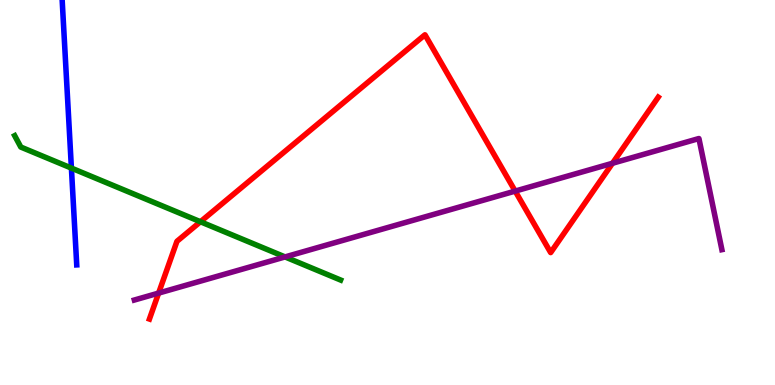[{'lines': ['blue', 'red'], 'intersections': []}, {'lines': ['green', 'red'], 'intersections': [{'x': 2.59, 'y': 4.24}]}, {'lines': ['purple', 'red'], 'intersections': [{'x': 2.05, 'y': 2.39}, {'x': 6.65, 'y': 5.04}, {'x': 7.9, 'y': 5.76}]}, {'lines': ['blue', 'green'], 'intersections': [{'x': 0.921, 'y': 5.63}]}, {'lines': ['blue', 'purple'], 'intersections': []}, {'lines': ['green', 'purple'], 'intersections': [{'x': 3.68, 'y': 3.33}]}]